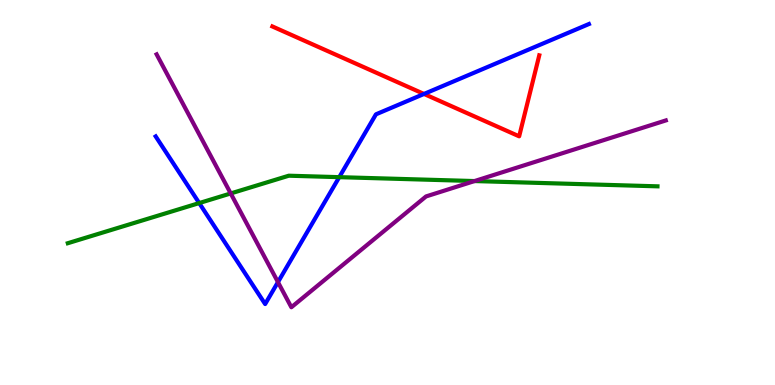[{'lines': ['blue', 'red'], 'intersections': [{'x': 5.47, 'y': 7.56}]}, {'lines': ['green', 'red'], 'intersections': []}, {'lines': ['purple', 'red'], 'intersections': []}, {'lines': ['blue', 'green'], 'intersections': [{'x': 2.57, 'y': 4.73}, {'x': 4.38, 'y': 5.4}]}, {'lines': ['blue', 'purple'], 'intersections': [{'x': 3.59, 'y': 2.67}]}, {'lines': ['green', 'purple'], 'intersections': [{'x': 2.98, 'y': 4.98}, {'x': 6.12, 'y': 5.3}]}]